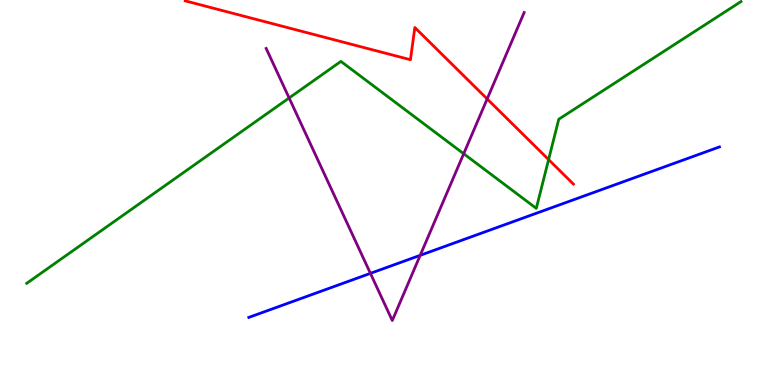[{'lines': ['blue', 'red'], 'intersections': []}, {'lines': ['green', 'red'], 'intersections': [{'x': 7.08, 'y': 5.85}]}, {'lines': ['purple', 'red'], 'intersections': [{'x': 6.29, 'y': 7.43}]}, {'lines': ['blue', 'green'], 'intersections': []}, {'lines': ['blue', 'purple'], 'intersections': [{'x': 4.78, 'y': 2.9}, {'x': 5.42, 'y': 3.37}]}, {'lines': ['green', 'purple'], 'intersections': [{'x': 3.73, 'y': 7.46}, {'x': 5.98, 'y': 6.01}]}]